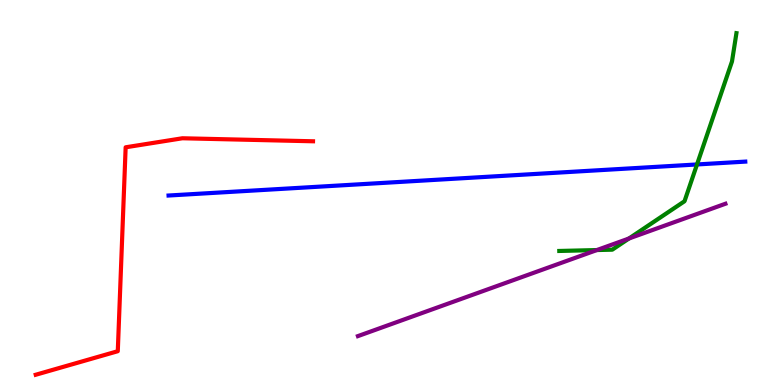[{'lines': ['blue', 'red'], 'intersections': []}, {'lines': ['green', 'red'], 'intersections': []}, {'lines': ['purple', 'red'], 'intersections': []}, {'lines': ['blue', 'green'], 'intersections': [{'x': 8.99, 'y': 5.73}]}, {'lines': ['blue', 'purple'], 'intersections': []}, {'lines': ['green', 'purple'], 'intersections': [{'x': 7.7, 'y': 3.51}, {'x': 8.12, 'y': 3.81}]}]